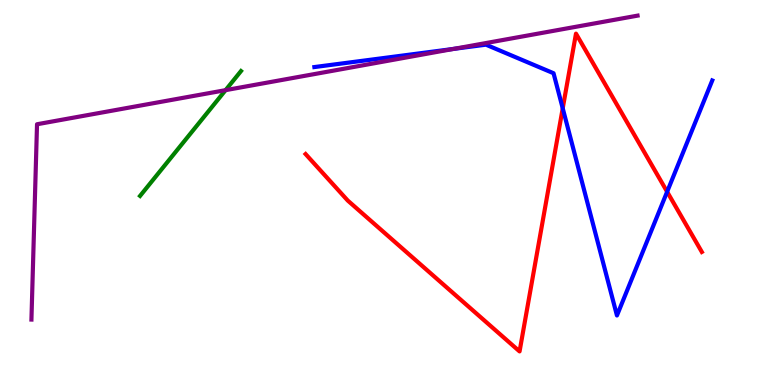[{'lines': ['blue', 'red'], 'intersections': [{'x': 7.26, 'y': 7.19}, {'x': 8.61, 'y': 5.02}]}, {'lines': ['green', 'red'], 'intersections': []}, {'lines': ['purple', 'red'], 'intersections': []}, {'lines': ['blue', 'green'], 'intersections': []}, {'lines': ['blue', 'purple'], 'intersections': [{'x': 5.85, 'y': 8.73}]}, {'lines': ['green', 'purple'], 'intersections': [{'x': 2.91, 'y': 7.66}]}]